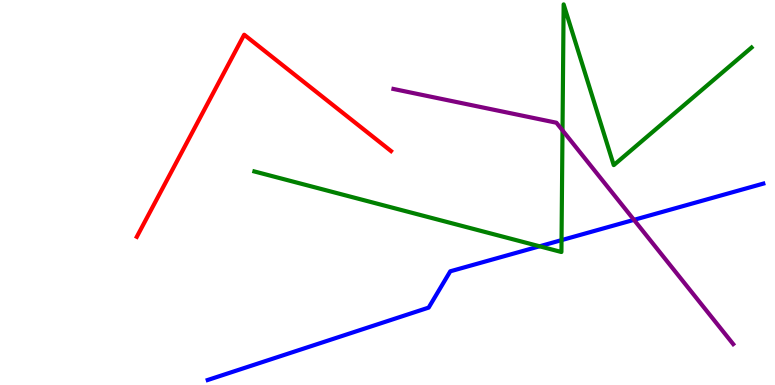[{'lines': ['blue', 'red'], 'intersections': []}, {'lines': ['green', 'red'], 'intersections': []}, {'lines': ['purple', 'red'], 'intersections': []}, {'lines': ['blue', 'green'], 'intersections': [{'x': 6.96, 'y': 3.6}, {'x': 7.25, 'y': 3.76}]}, {'lines': ['blue', 'purple'], 'intersections': [{'x': 8.18, 'y': 4.29}]}, {'lines': ['green', 'purple'], 'intersections': [{'x': 7.26, 'y': 6.61}]}]